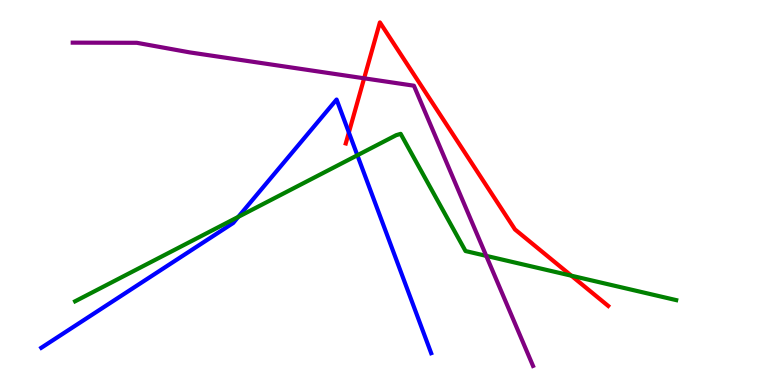[{'lines': ['blue', 'red'], 'intersections': [{'x': 4.5, 'y': 6.56}]}, {'lines': ['green', 'red'], 'intersections': [{'x': 7.37, 'y': 2.84}]}, {'lines': ['purple', 'red'], 'intersections': [{'x': 4.7, 'y': 7.97}]}, {'lines': ['blue', 'green'], 'intersections': [{'x': 3.07, 'y': 4.37}, {'x': 4.61, 'y': 5.97}]}, {'lines': ['blue', 'purple'], 'intersections': []}, {'lines': ['green', 'purple'], 'intersections': [{'x': 6.27, 'y': 3.35}]}]